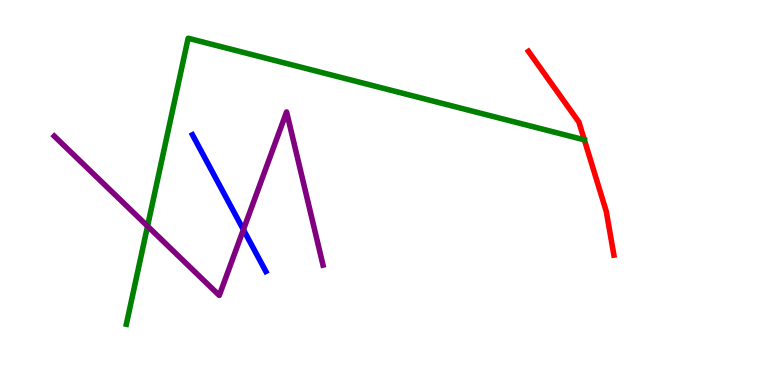[{'lines': ['blue', 'red'], 'intersections': []}, {'lines': ['green', 'red'], 'intersections': []}, {'lines': ['purple', 'red'], 'intersections': []}, {'lines': ['blue', 'green'], 'intersections': []}, {'lines': ['blue', 'purple'], 'intersections': [{'x': 3.14, 'y': 4.04}]}, {'lines': ['green', 'purple'], 'intersections': [{'x': 1.9, 'y': 4.13}]}]